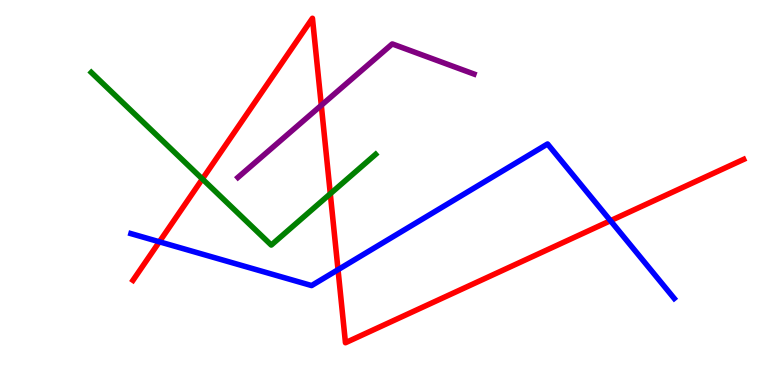[{'lines': ['blue', 'red'], 'intersections': [{'x': 2.06, 'y': 3.72}, {'x': 4.36, 'y': 2.99}, {'x': 7.88, 'y': 4.27}]}, {'lines': ['green', 'red'], 'intersections': [{'x': 2.61, 'y': 5.35}, {'x': 4.26, 'y': 4.97}]}, {'lines': ['purple', 'red'], 'intersections': [{'x': 4.15, 'y': 7.26}]}, {'lines': ['blue', 'green'], 'intersections': []}, {'lines': ['blue', 'purple'], 'intersections': []}, {'lines': ['green', 'purple'], 'intersections': []}]